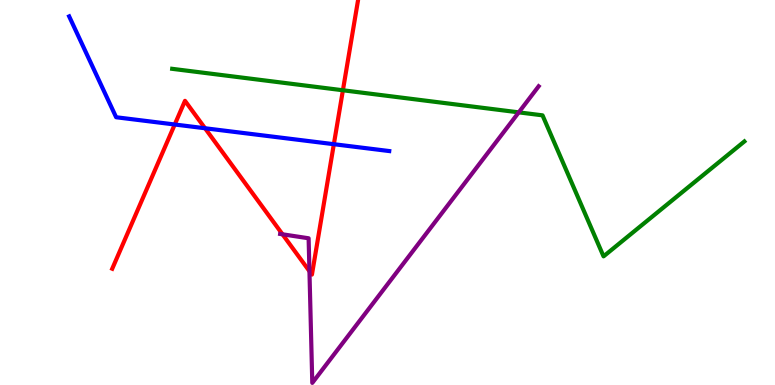[{'lines': ['blue', 'red'], 'intersections': [{'x': 2.25, 'y': 6.77}, {'x': 2.65, 'y': 6.67}, {'x': 4.31, 'y': 6.25}]}, {'lines': ['green', 'red'], 'intersections': [{'x': 4.42, 'y': 7.66}]}, {'lines': ['purple', 'red'], 'intersections': [{'x': 3.65, 'y': 3.91}, {'x': 3.99, 'y': 2.96}]}, {'lines': ['blue', 'green'], 'intersections': []}, {'lines': ['blue', 'purple'], 'intersections': []}, {'lines': ['green', 'purple'], 'intersections': [{'x': 6.69, 'y': 7.08}]}]